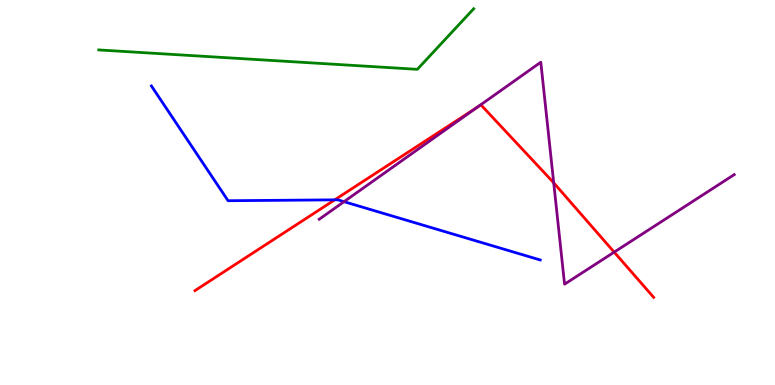[{'lines': ['blue', 'red'], 'intersections': [{'x': 4.32, 'y': 4.81}]}, {'lines': ['green', 'red'], 'intersections': []}, {'lines': ['purple', 'red'], 'intersections': [{'x': 6.16, 'y': 7.21}, {'x': 7.14, 'y': 5.25}, {'x': 7.93, 'y': 3.45}]}, {'lines': ['blue', 'green'], 'intersections': []}, {'lines': ['blue', 'purple'], 'intersections': [{'x': 4.44, 'y': 4.76}]}, {'lines': ['green', 'purple'], 'intersections': []}]